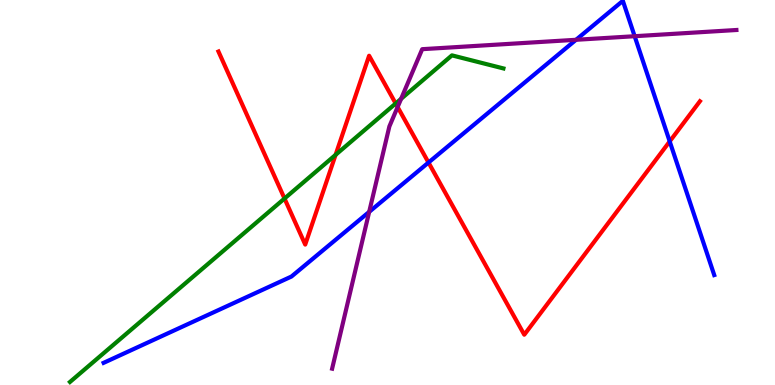[{'lines': ['blue', 'red'], 'intersections': [{'x': 5.53, 'y': 5.78}, {'x': 8.64, 'y': 6.33}]}, {'lines': ['green', 'red'], 'intersections': [{'x': 3.67, 'y': 4.84}, {'x': 4.33, 'y': 5.98}, {'x': 5.11, 'y': 7.31}]}, {'lines': ['purple', 'red'], 'intersections': [{'x': 5.13, 'y': 7.22}]}, {'lines': ['blue', 'green'], 'intersections': []}, {'lines': ['blue', 'purple'], 'intersections': [{'x': 4.76, 'y': 4.5}, {'x': 7.43, 'y': 8.97}, {'x': 8.19, 'y': 9.06}]}, {'lines': ['green', 'purple'], 'intersections': [{'x': 5.18, 'y': 7.43}]}]